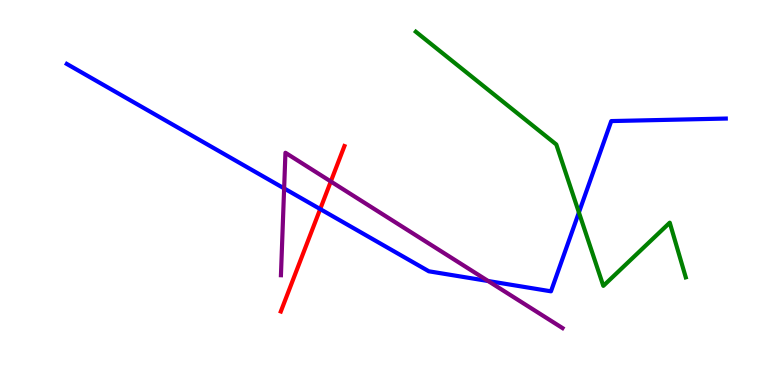[{'lines': ['blue', 'red'], 'intersections': [{'x': 4.13, 'y': 4.57}]}, {'lines': ['green', 'red'], 'intersections': []}, {'lines': ['purple', 'red'], 'intersections': [{'x': 4.27, 'y': 5.29}]}, {'lines': ['blue', 'green'], 'intersections': [{'x': 7.47, 'y': 4.48}]}, {'lines': ['blue', 'purple'], 'intersections': [{'x': 3.67, 'y': 5.11}, {'x': 6.3, 'y': 2.7}]}, {'lines': ['green', 'purple'], 'intersections': []}]